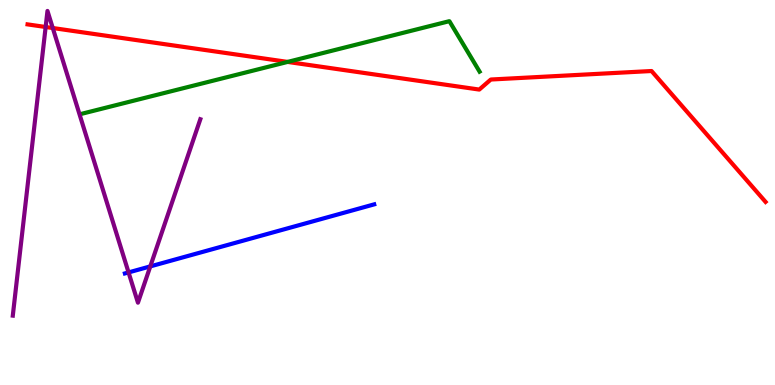[{'lines': ['blue', 'red'], 'intersections': []}, {'lines': ['green', 'red'], 'intersections': [{'x': 3.71, 'y': 8.39}]}, {'lines': ['purple', 'red'], 'intersections': [{'x': 0.589, 'y': 9.3}, {'x': 0.681, 'y': 9.27}]}, {'lines': ['blue', 'green'], 'intersections': []}, {'lines': ['blue', 'purple'], 'intersections': [{'x': 1.66, 'y': 2.92}, {'x': 1.94, 'y': 3.08}]}, {'lines': ['green', 'purple'], 'intersections': []}]